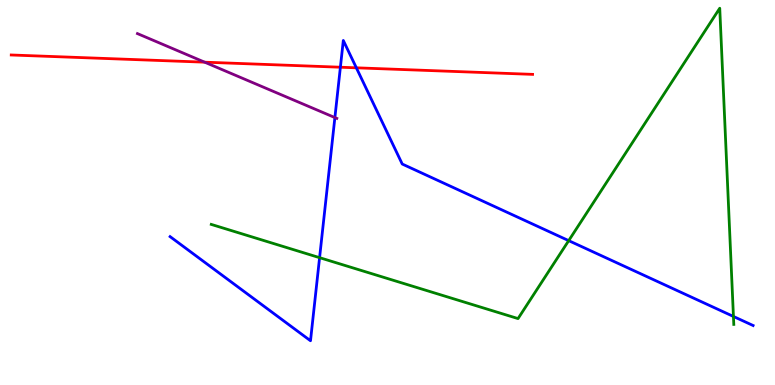[{'lines': ['blue', 'red'], 'intersections': [{'x': 4.39, 'y': 8.25}, {'x': 4.6, 'y': 8.24}]}, {'lines': ['green', 'red'], 'intersections': []}, {'lines': ['purple', 'red'], 'intersections': [{'x': 2.64, 'y': 8.39}]}, {'lines': ['blue', 'green'], 'intersections': [{'x': 4.12, 'y': 3.31}, {'x': 7.34, 'y': 3.75}, {'x': 9.46, 'y': 1.78}]}, {'lines': ['blue', 'purple'], 'intersections': [{'x': 4.32, 'y': 6.95}]}, {'lines': ['green', 'purple'], 'intersections': []}]